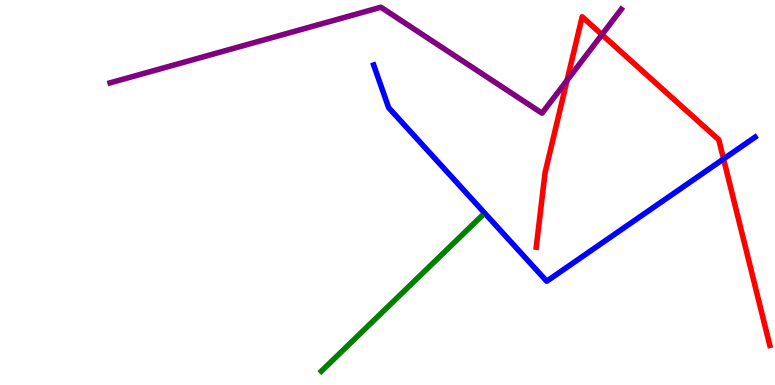[{'lines': ['blue', 'red'], 'intersections': [{'x': 9.34, 'y': 5.87}]}, {'lines': ['green', 'red'], 'intersections': []}, {'lines': ['purple', 'red'], 'intersections': [{'x': 7.32, 'y': 7.91}, {'x': 7.77, 'y': 9.1}]}, {'lines': ['blue', 'green'], 'intersections': []}, {'lines': ['blue', 'purple'], 'intersections': []}, {'lines': ['green', 'purple'], 'intersections': []}]